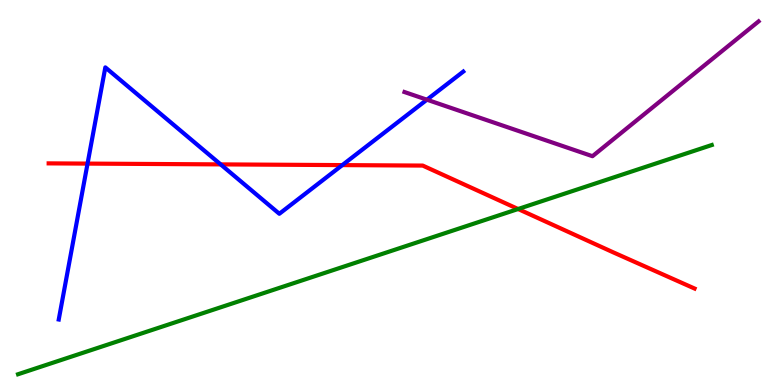[{'lines': ['blue', 'red'], 'intersections': [{'x': 1.13, 'y': 5.75}, {'x': 2.85, 'y': 5.73}, {'x': 4.42, 'y': 5.71}]}, {'lines': ['green', 'red'], 'intersections': [{'x': 6.69, 'y': 4.57}]}, {'lines': ['purple', 'red'], 'intersections': []}, {'lines': ['blue', 'green'], 'intersections': []}, {'lines': ['blue', 'purple'], 'intersections': [{'x': 5.51, 'y': 7.41}]}, {'lines': ['green', 'purple'], 'intersections': []}]